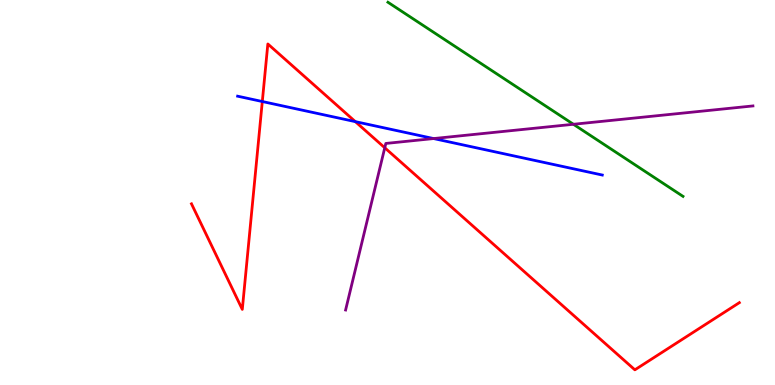[{'lines': ['blue', 'red'], 'intersections': [{'x': 3.38, 'y': 7.36}, {'x': 4.58, 'y': 6.84}]}, {'lines': ['green', 'red'], 'intersections': []}, {'lines': ['purple', 'red'], 'intersections': [{'x': 4.96, 'y': 6.16}]}, {'lines': ['blue', 'green'], 'intersections': []}, {'lines': ['blue', 'purple'], 'intersections': [{'x': 5.59, 'y': 6.4}]}, {'lines': ['green', 'purple'], 'intersections': [{'x': 7.4, 'y': 6.77}]}]